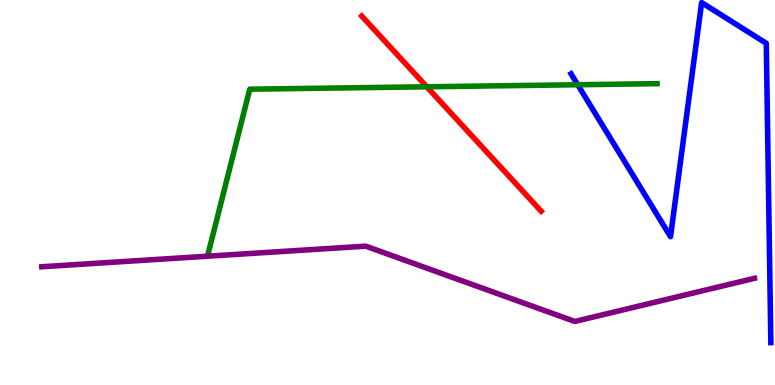[{'lines': ['blue', 'red'], 'intersections': []}, {'lines': ['green', 'red'], 'intersections': [{'x': 5.51, 'y': 7.75}]}, {'lines': ['purple', 'red'], 'intersections': []}, {'lines': ['blue', 'green'], 'intersections': [{'x': 7.45, 'y': 7.8}]}, {'lines': ['blue', 'purple'], 'intersections': []}, {'lines': ['green', 'purple'], 'intersections': []}]